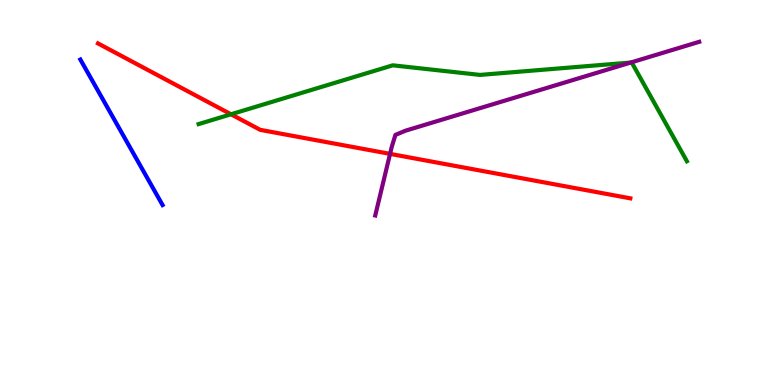[{'lines': ['blue', 'red'], 'intersections': []}, {'lines': ['green', 'red'], 'intersections': [{'x': 2.98, 'y': 7.03}]}, {'lines': ['purple', 'red'], 'intersections': [{'x': 5.03, 'y': 6.0}]}, {'lines': ['blue', 'green'], 'intersections': []}, {'lines': ['blue', 'purple'], 'intersections': []}, {'lines': ['green', 'purple'], 'intersections': [{'x': 8.14, 'y': 8.38}]}]